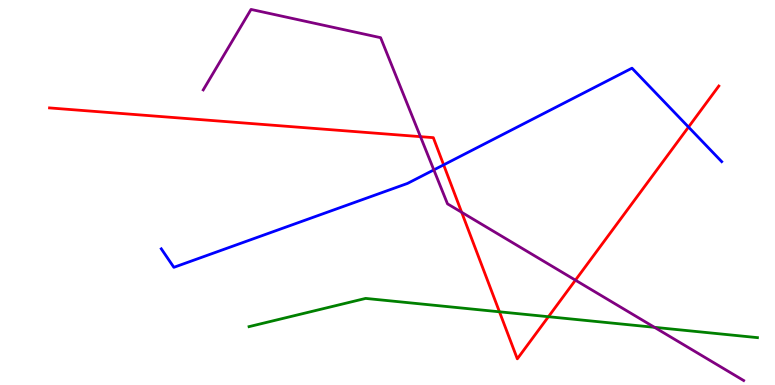[{'lines': ['blue', 'red'], 'intersections': [{'x': 5.72, 'y': 5.72}, {'x': 8.88, 'y': 6.7}]}, {'lines': ['green', 'red'], 'intersections': [{'x': 6.44, 'y': 1.9}, {'x': 7.08, 'y': 1.77}]}, {'lines': ['purple', 'red'], 'intersections': [{'x': 5.43, 'y': 6.45}, {'x': 5.96, 'y': 4.49}, {'x': 7.42, 'y': 2.72}]}, {'lines': ['blue', 'green'], 'intersections': []}, {'lines': ['blue', 'purple'], 'intersections': [{'x': 5.6, 'y': 5.59}]}, {'lines': ['green', 'purple'], 'intersections': [{'x': 8.45, 'y': 1.5}]}]